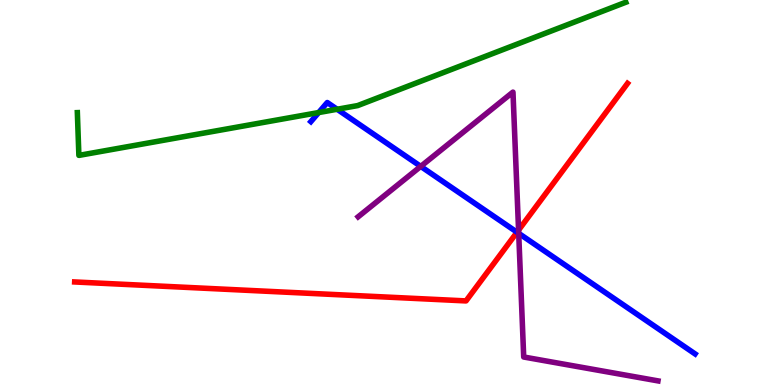[{'lines': ['blue', 'red'], 'intersections': [{'x': 6.67, 'y': 3.97}]}, {'lines': ['green', 'red'], 'intersections': []}, {'lines': ['purple', 'red'], 'intersections': [{'x': 6.69, 'y': 4.02}]}, {'lines': ['blue', 'green'], 'intersections': [{'x': 4.11, 'y': 7.08}, {'x': 4.35, 'y': 7.16}]}, {'lines': ['blue', 'purple'], 'intersections': [{'x': 5.43, 'y': 5.68}, {'x': 6.69, 'y': 3.94}]}, {'lines': ['green', 'purple'], 'intersections': []}]